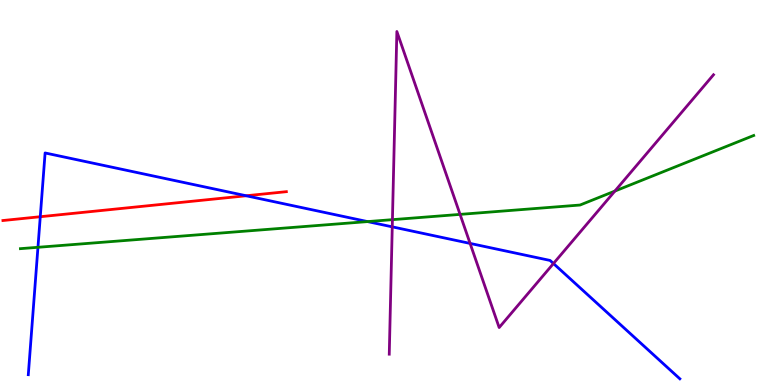[{'lines': ['blue', 'red'], 'intersections': [{'x': 0.52, 'y': 4.37}, {'x': 3.18, 'y': 4.92}]}, {'lines': ['green', 'red'], 'intersections': []}, {'lines': ['purple', 'red'], 'intersections': []}, {'lines': ['blue', 'green'], 'intersections': [{'x': 0.49, 'y': 3.58}, {'x': 4.74, 'y': 4.24}]}, {'lines': ['blue', 'purple'], 'intersections': [{'x': 5.06, 'y': 4.11}, {'x': 6.07, 'y': 3.68}, {'x': 7.14, 'y': 3.16}]}, {'lines': ['green', 'purple'], 'intersections': [{'x': 5.06, 'y': 4.29}, {'x': 5.94, 'y': 4.43}, {'x': 7.93, 'y': 5.04}]}]